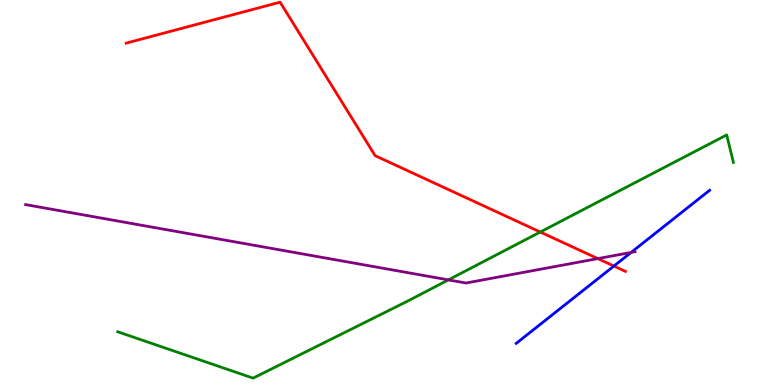[{'lines': ['blue', 'red'], 'intersections': [{'x': 7.92, 'y': 3.09}]}, {'lines': ['green', 'red'], 'intersections': [{'x': 6.97, 'y': 3.97}]}, {'lines': ['purple', 'red'], 'intersections': [{'x': 7.71, 'y': 3.28}]}, {'lines': ['blue', 'green'], 'intersections': []}, {'lines': ['blue', 'purple'], 'intersections': [{'x': 8.14, 'y': 3.44}]}, {'lines': ['green', 'purple'], 'intersections': [{'x': 5.79, 'y': 2.73}]}]